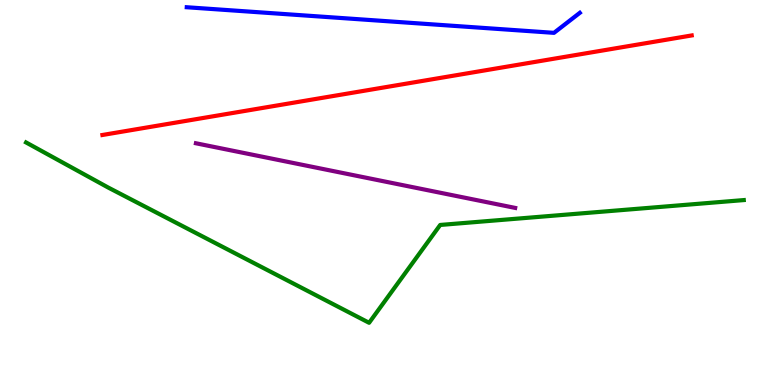[{'lines': ['blue', 'red'], 'intersections': []}, {'lines': ['green', 'red'], 'intersections': []}, {'lines': ['purple', 'red'], 'intersections': []}, {'lines': ['blue', 'green'], 'intersections': []}, {'lines': ['blue', 'purple'], 'intersections': []}, {'lines': ['green', 'purple'], 'intersections': []}]